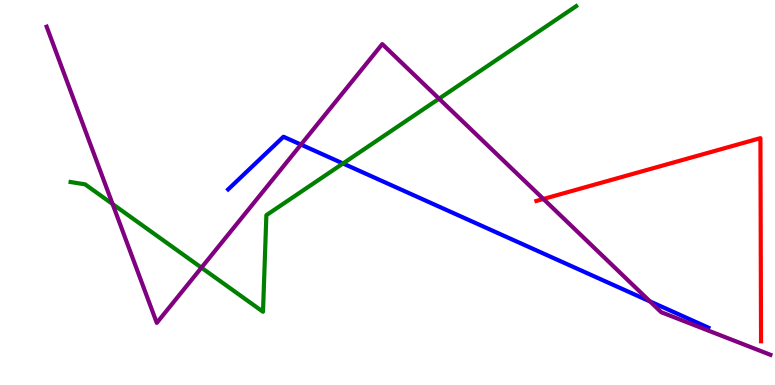[{'lines': ['blue', 'red'], 'intersections': []}, {'lines': ['green', 'red'], 'intersections': []}, {'lines': ['purple', 'red'], 'intersections': [{'x': 7.01, 'y': 4.83}]}, {'lines': ['blue', 'green'], 'intersections': [{'x': 4.43, 'y': 5.75}]}, {'lines': ['blue', 'purple'], 'intersections': [{'x': 3.88, 'y': 6.24}, {'x': 8.39, 'y': 2.17}]}, {'lines': ['green', 'purple'], 'intersections': [{'x': 1.45, 'y': 4.7}, {'x': 2.6, 'y': 3.05}, {'x': 5.67, 'y': 7.44}]}]